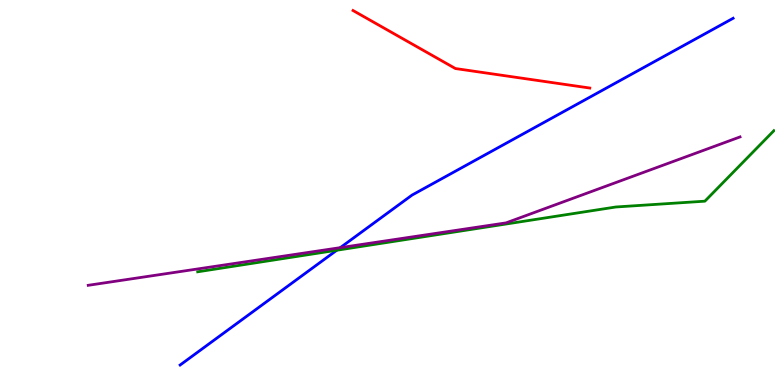[{'lines': ['blue', 'red'], 'intersections': []}, {'lines': ['green', 'red'], 'intersections': []}, {'lines': ['purple', 'red'], 'intersections': []}, {'lines': ['blue', 'green'], 'intersections': [{'x': 4.35, 'y': 3.5}]}, {'lines': ['blue', 'purple'], 'intersections': [{'x': 4.39, 'y': 3.57}]}, {'lines': ['green', 'purple'], 'intersections': []}]